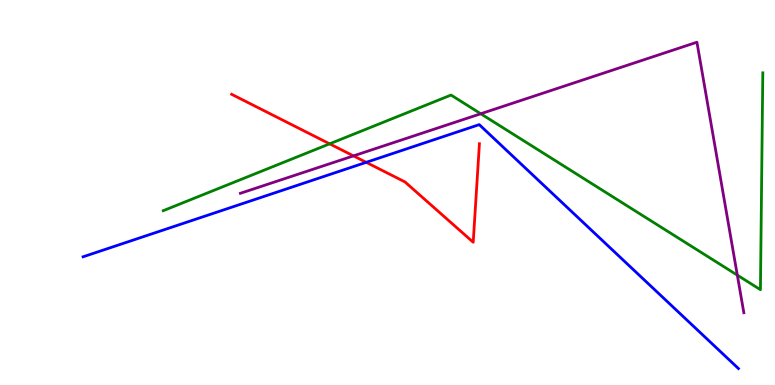[{'lines': ['blue', 'red'], 'intersections': [{'x': 4.73, 'y': 5.78}]}, {'lines': ['green', 'red'], 'intersections': [{'x': 4.25, 'y': 6.26}]}, {'lines': ['purple', 'red'], 'intersections': [{'x': 4.56, 'y': 5.95}]}, {'lines': ['blue', 'green'], 'intersections': []}, {'lines': ['blue', 'purple'], 'intersections': []}, {'lines': ['green', 'purple'], 'intersections': [{'x': 6.2, 'y': 7.05}, {'x': 9.51, 'y': 2.85}]}]